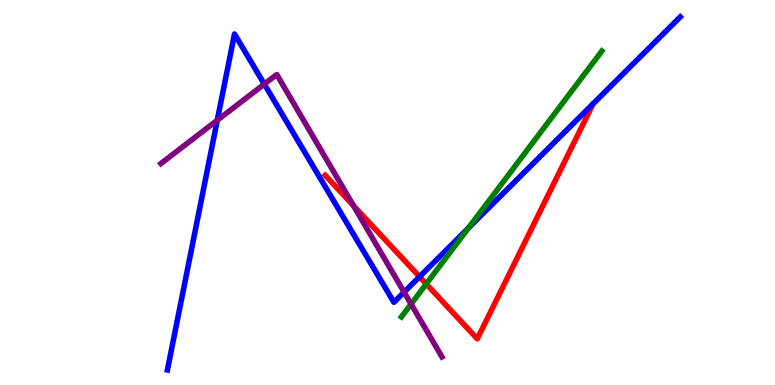[{'lines': ['blue', 'red'], 'intersections': [{'x': 5.41, 'y': 2.81}]}, {'lines': ['green', 'red'], 'intersections': [{'x': 5.5, 'y': 2.62}]}, {'lines': ['purple', 'red'], 'intersections': [{'x': 4.56, 'y': 4.65}]}, {'lines': ['blue', 'green'], 'intersections': [{'x': 6.04, 'y': 4.08}]}, {'lines': ['blue', 'purple'], 'intersections': [{'x': 2.8, 'y': 6.88}, {'x': 3.41, 'y': 7.82}, {'x': 5.21, 'y': 2.41}]}, {'lines': ['green', 'purple'], 'intersections': [{'x': 5.3, 'y': 2.1}]}]